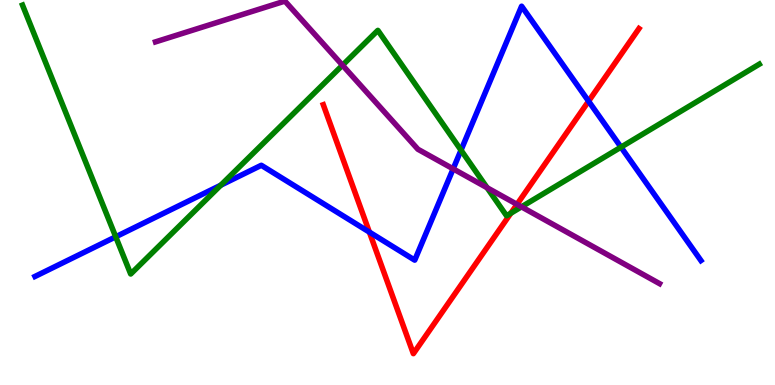[{'lines': ['blue', 'red'], 'intersections': [{'x': 4.77, 'y': 3.97}, {'x': 7.59, 'y': 7.37}]}, {'lines': ['green', 'red'], 'intersections': [{'x': 6.59, 'y': 4.46}]}, {'lines': ['purple', 'red'], 'intersections': [{'x': 6.67, 'y': 4.69}]}, {'lines': ['blue', 'green'], 'intersections': [{'x': 1.49, 'y': 3.85}, {'x': 2.85, 'y': 5.19}, {'x': 5.95, 'y': 6.1}, {'x': 8.01, 'y': 6.18}]}, {'lines': ['blue', 'purple'], 'intersections': [{'x': 5.85, 'y': 5.61}]}, {'lines': ['green', 'purple'], 'intersections': [{'x': 4.42, 'y': 8.31}, {'x': 6.28, 'y': 5.12}, {'x': 6.73, 'y': 4.63}]}]